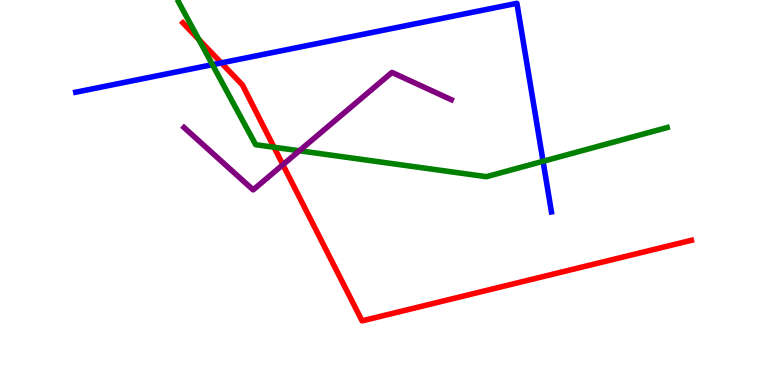[{'lines': ['blue', 'red'], 'intersections': [{'x': 2.86, 'y': 8.37}]}, {'lines': ['green', 'red'], 'intersections': [{'x': 2.57, 'y': 8.97}, {'x': 3.54, 'y': 6.18}]}, {'lines': ['purple', 'red'], 'intersections': [{'x': 3.65, 'y': 5.72}]}, {'lines': ['blue', 'green'], 'intersections': [{'x': 2.74, 'y': 8.32}, {'x': 7.01, 'y': 5.81}]}, {'lines': ['blue', 'purple'], 'intersections': []}, {'lines': ['green', 'purple'], 'intersections': [{'x': 3.86, 'y': 6.08}]}]